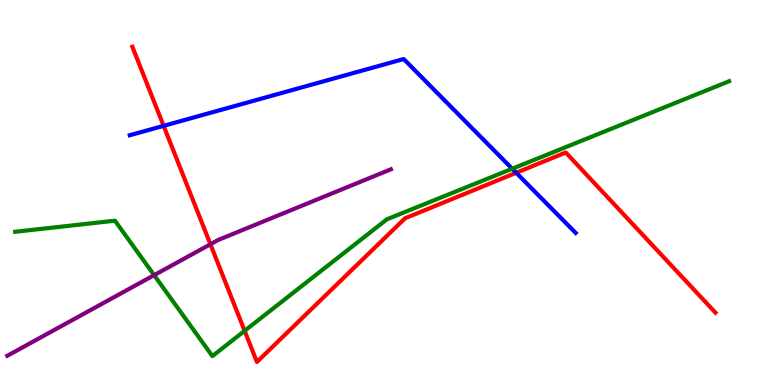[{'lines': ['blue', 'red'], 'intersections': [{'x': 2.11, 'y': 6.73}, {'x': 6.66, 'y': 5.51}]}, {'lines': ['green', 'red'], 'intersections': [{'x': 3.16, 'y': 1.41}]}, {'lines': ['purple', 'red'], 'intersections': [{'x': 2.71, 'y': 3.66}]}, {'lines': ['blue', 'green'], 'intersections': [{'x': 6.61, 'y': 5.62}]}, {'lines': ['blue', 'purple'], 'intersections': []}, {'lines': ['green', 'purple'], 'intersections': [{'x': 1.99, 'y': 2.85}]}]